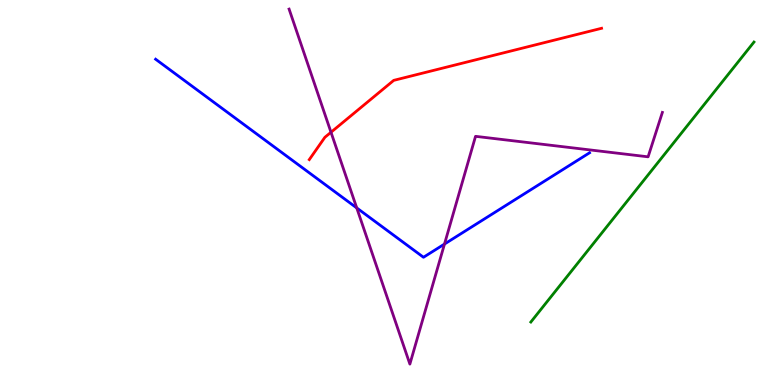[{'lines': ['blue', 'red'], 'intersections': []}, {'lines': ['green', 'red'], 'intersections': []}, {'lines': ['purple', 'red'], 'intersections': [{'x': 4.27, 'y': 6.56}]}, {'lines': ['blue', 'green'], 'intersections': []}, {'lines': ['blue', 'purple'], 'intersections': [{'x': 4.6, 'y': 4.6}, {'x': 5.74, 'y': 3.66}]}, {'lines': ['green', 'purple'], 'intersections': []}]